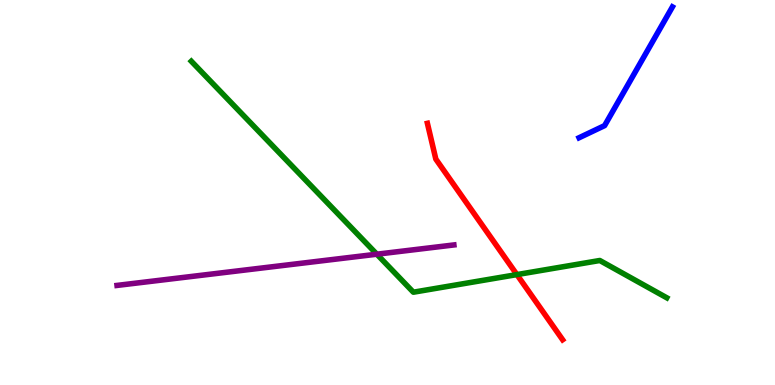[{'lines': ['blue', 'red'], 'intersections': []}, {'lines': ['green', 'red'], 'intersections': [{'x': 6.67, 'y': 2.87}]}, {'lines': ['purple', 'red'], 'intersections': []}, {'lines': ['blue', 'green'], 'intersections': []}, {'lines': ['blue', 'purple'], 'intersections': []}, {'lines': ['green', 'purple'], 'intersections': [{'x': 4.86, 'y': 3.4}]}]